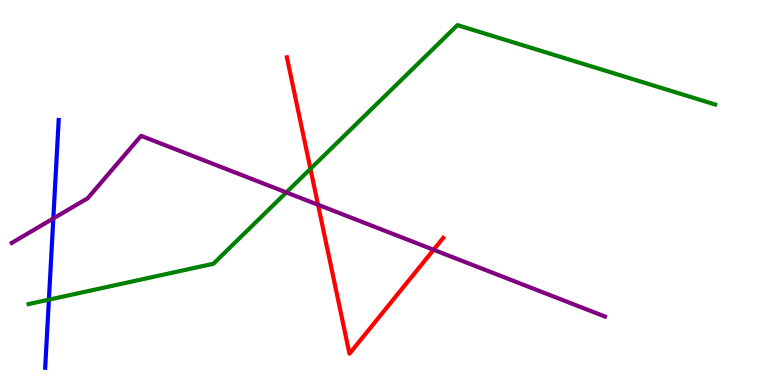[{'lines': ['blue', 'red'], 'intersections': []}, {'lines': ['green', 'red'], 'intersections': [{'x': 4.01, 'y': 5.61}]}, {'lines': ['purple', 'red'], 'intersections': [{'x': 4.1, 'y': 4.68}, {'x': 5.59, 'y': 3.51}]}, {'lines': ['blue', 'green'], 'intersections': [{'x': 0.631, 'y': 2.22}]}, {'lines': ['blue', 'purple'], 'intersections': [{'x': 0.688, 'y': 4.33}]}, {'lines': ['green', 'purple'], 'intersections': [{'x': 3.69, 'y': 5.0}]}]